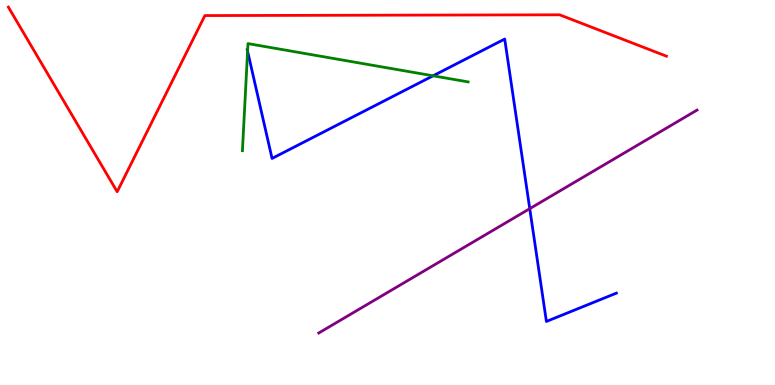[{'lines': ['blue', 'red'], 'intersections': []}, {'lines': ['green', 'red'], 'intersections': []}, {'lines': ['purple', 'red'], 'intersections': []}, {'lines': ['blue', 'green'], 'intersections': [{'x': 3.19, 'y': 8.67}, {'x': 5.59, 'y': 8.03}]}, {'lines': ['blue', 'purple'], 'intersections': [{'x': 6.84, 'y': 4.58}]}, {'lines': ['green', 'purple'], 'intersections': []}]